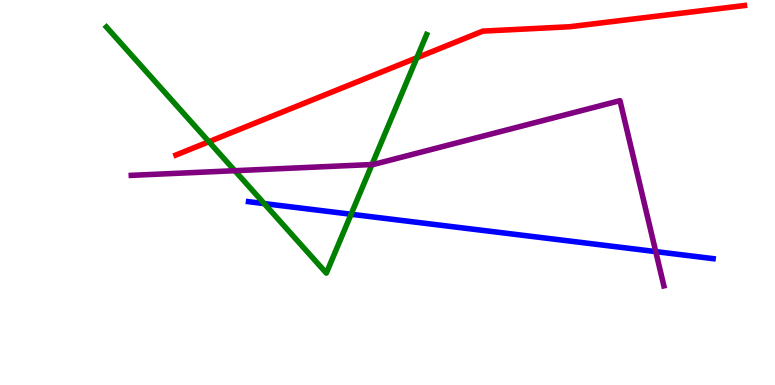[{'lines': ['blue', 'red'], 'intersections': []}, {'lines': ['green', 'red'], 'intersections': [{'x': 2.7, 'y': 6.32}, {'x': 5.38, 'y': 8.5}]}, {'lines': ['purple', 'red'], 'intersections': []}, {'lines': ['blue', 'green'], 'intersections': [{'x': 3.41, 'y': 4.71}, {'x': 4.53, 'y': 4.44}]}, {'lines': ['blue', 'purple'], 'intersections': [{'x': 8.46, 'y': 3.46}]}, {'lines': ['green', 'purple'], 'intersections': [{'x': 3.03, 'y': 5.57}, {'x': 4.8, 'y': 5.73}]}]